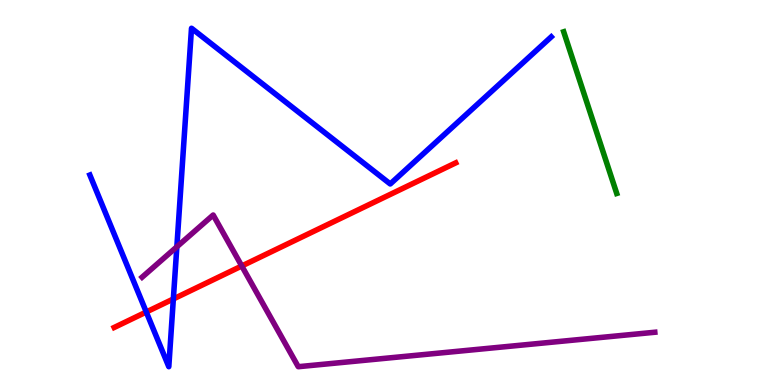[{'lines': ['blue', 'red'], 'intersections': [{'x': 1.89, 'y': 1.9}, {'x': 2.24, 'y': 2.23}]}, {'lines': ['green', 'red'], 'intersections': []}, {'lines': ['purple', 'red'], 'intersections': [{'x': 3.12, 'y': 3.09}]}, {'lines': ['blue', 'green'], 'intersections': []}, {'lines': ['blue', 'purple'], 'intersections': [{'x': 2.28, 'y': 3.59}]}, {'lines': ['green', 'purple'], 'intersections': []}]